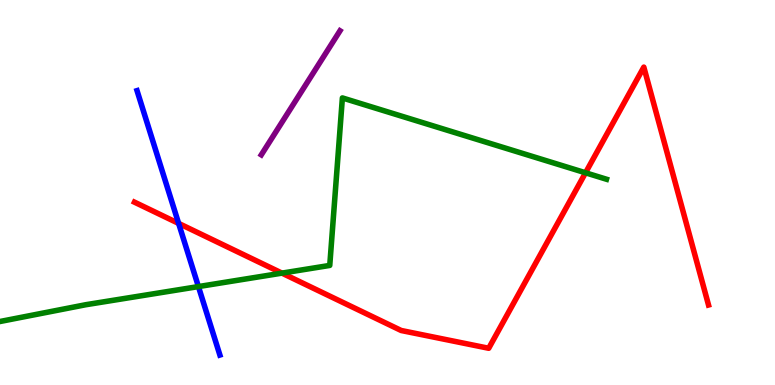[{'lines': ['blue', 'red'], 'intersections': [{'x': 2.3, 'y': 4.2}]}, {'lines': ['green', 'red'], 'intersections': [{'x': 3.64, 'y': 2.91}, {'x': 7.56, 'y': 5.51}]}, {'lines': ['purple', 'red'], 'intersections': []}, {'lines': ['blue', 'green'], 'intersections': [{'x': 2.56, 'y': 2.56}]}, {'lines': ['blue', 'purple'], 'intersections': []}, {'lines': ['green', 'purple'], 'intersections': []}]